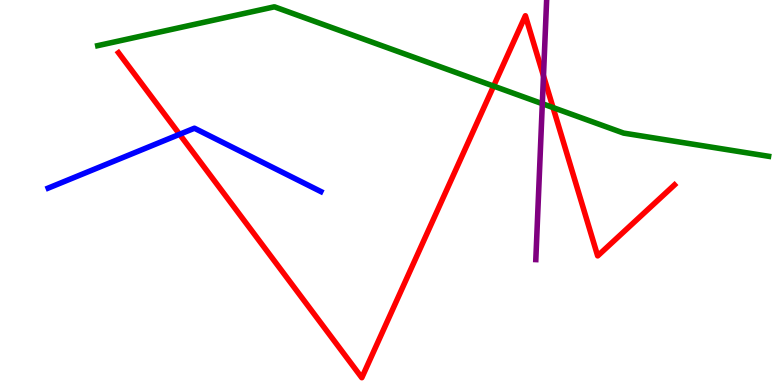[{'lines': ['blue', 'red'], 'intersections': [{'x': 2.32, 'y': 6.51}]}, {'lines': ['green', 'red'], 'intersections': [{'x': 6.37, 'y': 7.76}, {'x': 7.14, 'y': 7.21}]}, {'lines': ['purple', 'red'], 'intersections': [{'x': 7.01, 'y': 8.03}]}, {'lines': ['blue', 'green'], 'intersections': []}, {'lines': ['blue', 'purple'], 'intersections': []}, {'lines': ['green', 'purple'], 'intersections': [{'x': 7.0, 'y': 7.31}]}]